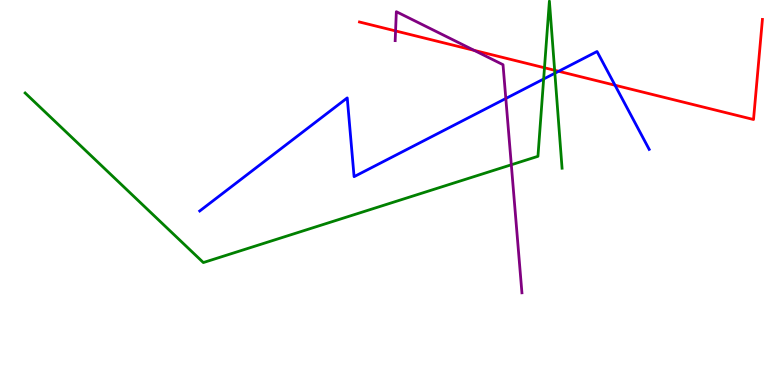[{'lines': ['blue', 'red'], 'intersections': [{'x': 7.21, 'y': 8.15}, {'x': 7.94, 'y': 7.79}]}, {'lines': ['green', 'red'], 'intersections': [{'x': 7.03, 'y': 8.24}, {'x': 7.16, 'y': 8.17}]}, {'lines': ['purple', 'red'], 'intersections': [{'x': 5.1, 'y': 9.2}, {'x': 6.12, 'y': 8.69}]}, {'lines': ['blue', 'green'], 'intersections': [{'x': 7.01, 'y': 7.95}, {'x': 7.16, 'y': 8.1}]}, {'lines': ['blue', 'purple'], 'intersections': [{'x': 6.53, 'y': 7.44}]}, {'lines': ['green', 'purple'], 'intersections': [{'x': 6.6, 'y': 5.72}]}]